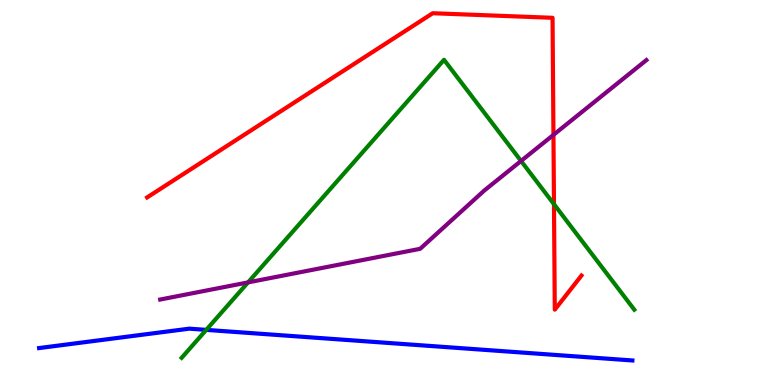[{'lines': ['blue', 'red'], 'intersections': []}, {'lines': ['green', 'red'], 'intersections': [{'x': 7.15, 'y': 4.7}]}, {'lines': ['purple', 'red'], 'intersections': [{'x': 7.14, 'y': 6.5}]}, {'lines': ['blue', 'green'], 'intersections': [{'x': 2.66, 'y': 1.43}]}, {'lines': ['blue', 'purple'], 'intersections': []}, {'lines': ['green', 'purple'], 'intersections': [{'x': 3.2, 'y': 2.67}, {'x': 6.72, 'y': 5.82}]}]